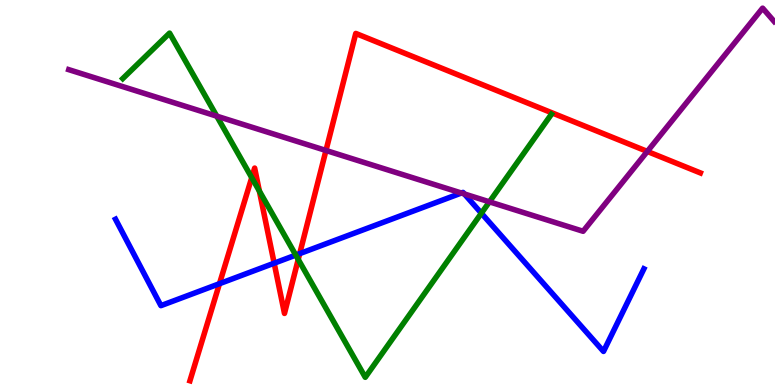[{'lines': ['blue', 'red'], 'intersections': [{'x': 2.83, 'y': 2.63}, {'x': 3.54, 'y': 3.16}, {'x': 3.87, 'y': 3.41}]}, {'lines': ['green', 'red'], 'intersections': [{'x': 3.25, 'y': 5.39}, {'x': 3.35, 'y': 5.04}, {'x': 3.85, 'y': 3.26}]}, {'lines': ['purple', 'red'], 'intersections': [{'x': 4.21, 'y': 6.09}, {'x': 8.35, 'y': 6.07}]}, {'lines': ['blue', 'green'], 'intersections': [{'x': 3.82, 'y': 3.37}, {'x': 6.21, 'y': 4.46}]}, {'lines': ['blue', 'purple'], 'intersections': [{'x': 5.95, 'y': 4.99}, {'x': 5.99, 'y': 4.96}]}, {'lines': ['green', 'purple'], 'intersections': [{'x': 2.8, 'y': 6.98}, {'x': 6.32, 'y': 4.76}]}]